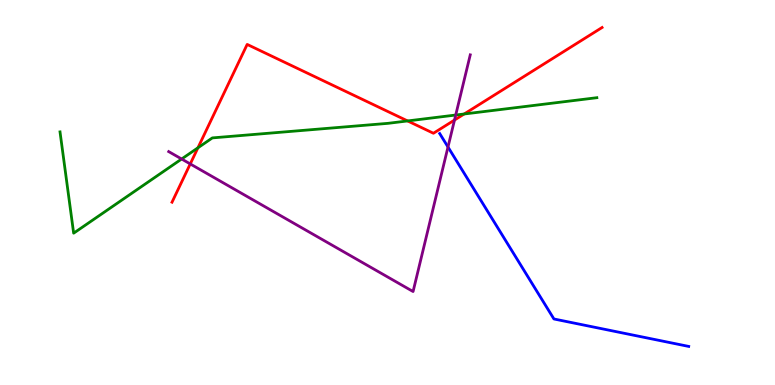[{'lines': ['blue', 'red'], 'intersections': []}, {'lines': ['green', 'red'], 'intersections': [{'x': 2.55, 'y': 6.16}, {'x': 5.26, 'y': 6.86}, {'x': 5.99, 'y': 7.04}]}, {'lines': ['purple', 'red'], 'intersections': [{'x': 2.45, 'y': 5.74}, {'x': 5.86, 'y': 6.88}]}, {'lines': ['blue', 'green'], 'intersections': []}, {'lines': ['blue', 'purple'], 'intersections': [{'x': 5.78, 'y': 6.18}]}, {'lines': ['green', 'purple'], 'intersections': [{'x': 2.34, 'y': 5.87}, {'x': 5.88, 'y': 7.01}]}]